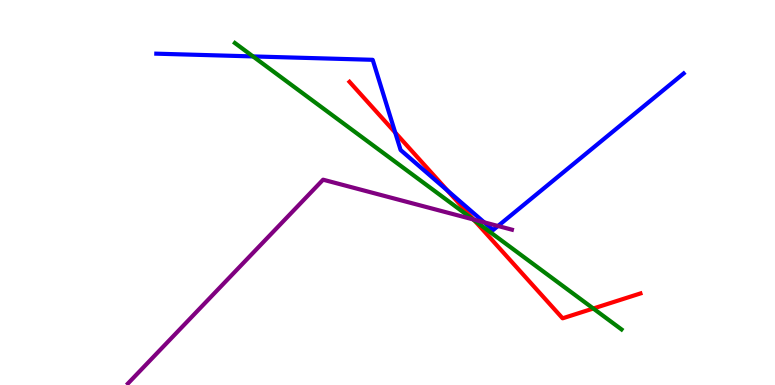[{'lines': ['blue', 'red'], 'intersections': [{'x': 5.1, 'y': 6.56}, {'x': 5.78, 'y': 5.05}]}, {'lines': ['green', 'red'], 'intersections': [{'x': 6.12, 'y': 4.27}, {'x': 7.66, 'y': 1.99}]}, {'lines': ['purple', 'red'], 'intersections': [{'x': 6.11, 'y': 4.3}]}, {'lines': ['blue', 'green'], 'intersections': [{'x': 3.26, 'y': 8.53}]}, {'lines': ['blue', 'purple'], 'intersections': [{'x': 6.25, 'y': 4.23}, {'x': 6.43, 'y': 4.13}]}, {'lines': ['green', 'purple'], 'intersections': [{'x': 6.1, 'y': 4.3}]}]